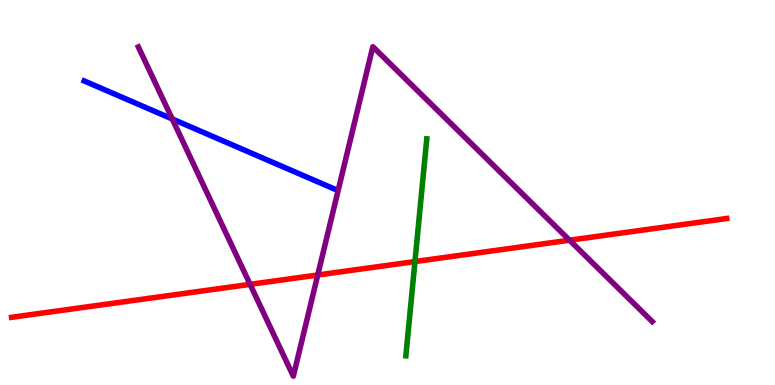[{'lines': ['blue', 'red'], 'intersections': []}, {'lines': ['green', 'red'], 'intersections': [{'x': 5.35, 'y': 3.21}]}, {'lines': ['purple', 'red'], 'intersections': [{'x': 3.23, 'y': 2.61}, {'x': 4.1, 'y': 2.86}, {'x': 7.35, 'y': 3.76}]}, {'lines': ['blue', 'green'], 'intersections': []}, {'lines': ['blue', 'purple'], 'intersections': [{'x': 2.22, 'y': 6.91}]}, {'lines': ['green', 'purple'], 'intersections': []}]